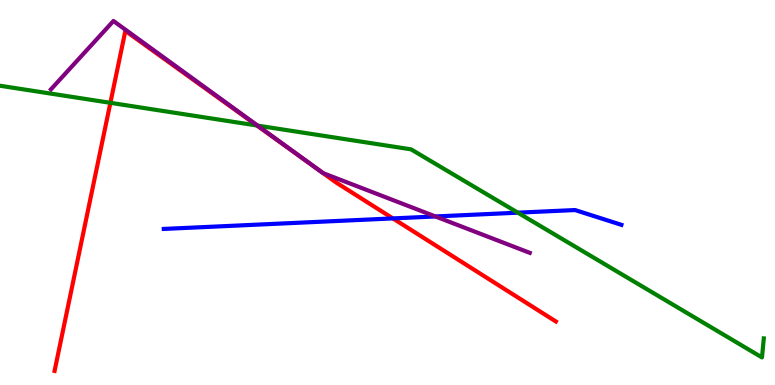[{'lines': ['blue', 'red'], 'intersections': [{'x': 5.07, 'y': 4.33}]}, {'lines': ['green', 'red'], 'intersections': [{'x': 1.42, 'y': 7.33}, {'x': 3.32, 'y': 6.74}]}, {'lines': ['purple', 'red'], 'intersections': [{'x': 4.16, 'y': 5.52}, {'x': 4.17, 'y': 5.5}]}, {'lines': ['blue', 'green'], 'intersections': [{'x': 6.68, 'y': 4.48}]}, {'lines': ['blue', 'purple'], 'intersections': [{'x': 5.62, 'y': 4.38}]}, {'lines': ['green', 'purple'], 'intersections': [{'x': 3.32, 'y': 6.74}]}]